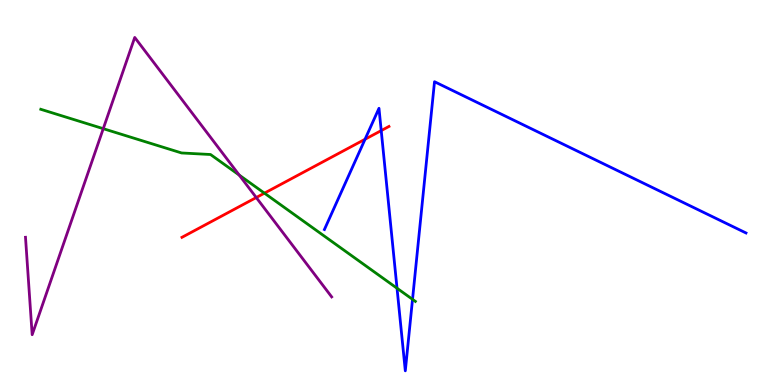[{'lines': ['blue', 'red'], 'intersections': [{'x': 4.71, 'y': 6.38}, {'x': 4.92, 'y': 6.61}]}, {'lines': ['green', 'red'], 'intersections': [{'x': 3.41, 'y': 4.98}]}, {'lines': ['purple', 'red'], 'intersections': [{'x': 3.31, 'y': 4.87}]}, {'lines': ['blue', 'green'], 'intersections': [{'x': 5.12, 'y': 2.51}, {'x': 5.32, 'y': 2.22}]}, {'lines': ['blue', 'purple'], 'intersections': []}, {'lines': ['green', 'purple'], 'intersections': [{'x': 1.33, 'y': 6.66}, {'x': 3.09, 'y': 5.45}]}]